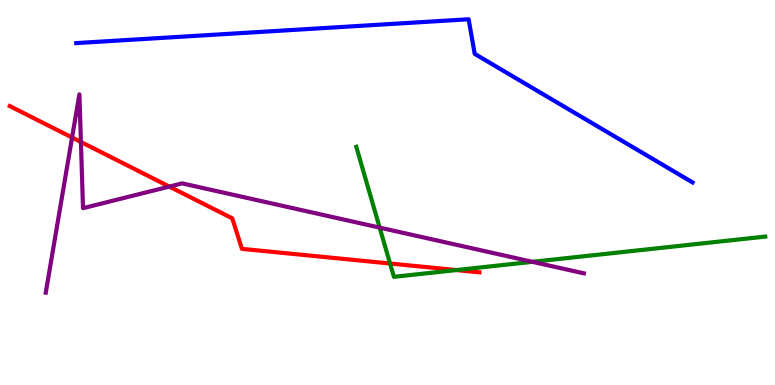[{'lines': ['blue', 'red'], 'intersections': []}, {'lines': ['green', 'red'], 'intersections': [{'x': 5.03, 'y': 3.16}, {'x': 5.89, 'y': 2.99}]}, {'lines': ['purple', 'red'], 'intersections': [{'x': 0.93, 'y': 6.43}, {'x': 1.04, 'y': 6.31}, {'x': 2.18, 'y': 5.15}]}, {'lines': ['blue', 'green'], 'intersections': []}, {'lines': ['blue', 'purple'], 'intersections': []}, {'lines': ['green', 'purple'], 'intersections': [{'x': 4.9, 'y': 4.09}, {'x': 6.87, 'y': 3.2}]}]